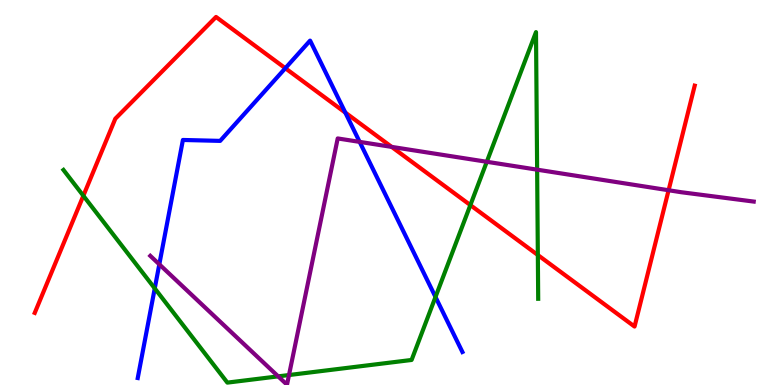[{'lines': ['blue', 'red'], 'intersections': [{'x': 3.68, 'y': 8.23}, {'x': 4.46, 'y': 7.08}]}, {'lines': ['green', 'red'], 'intersections': [{'x': 1.08, 'y': 4.92}, {'x': 6.07, 'y': 4.67}, {'x': 6.94, 'y': 3.38}]}, {'lines': ['purple', 'red'], 'intersections': [{'x': 5.05, 'y': 6.18}, {'x': 8.63, 'y': 5.06}]}, {'lines': ['blue', 'green'], 'intersections': [{'x': 2.0, 'y': 2.51}, {'x': 5.62, 'y': 2.29}]}, {'lines': ['blue', 'purple'], 'intersections': [{'x': 2.06, 'y': 3.13}, {'x': 4.64, 'y': 6.31}]}, {'lines': ['green', 'purple'], 'intersections': [{'x': 3.59, 'y': 0.224}, {'x': 3.73, 'y': 0.259}, {'x': 6.28, 'y': 5.8}, {'x': 6.93, 'y': 5.59}]}]